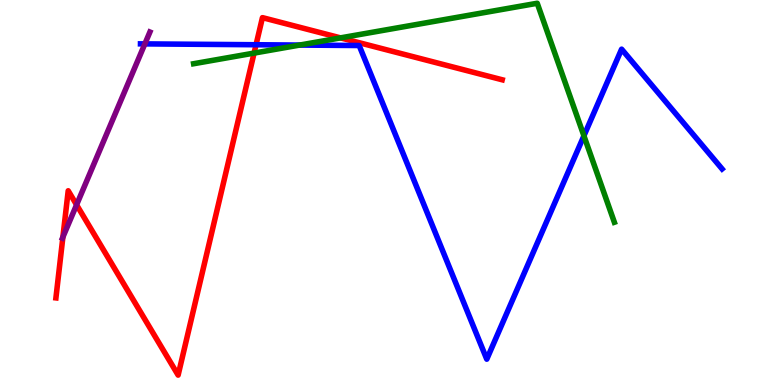[{'lines': ['blue', 'red'], 'intersections': [{'x': 3.3, 'y': 8.84}]}, {'lines': ['green', 'red'], 'intersections': [{'x': 3.28, 'y': 8.62}, {'x': 4.39, 'y': 9.02}]}, {'lines': ['purple', 'red'], 'intersections': [{'x': 0.812, 'y': 3.84}, {'x': 0.988, 'y': 4.68}]}, {'lines': ['blue', 'green'], 'intersections': [{'x': 3.87, 'y': 8.83}, {'x': 7.53, 'y': 6.47}]}, {'lines': ['blue', 'purple'], 'intersections': [{'x': 1.87, 'y': 8.86}]}, {'lines': ['green', 'purple'], 'intersections': []}]